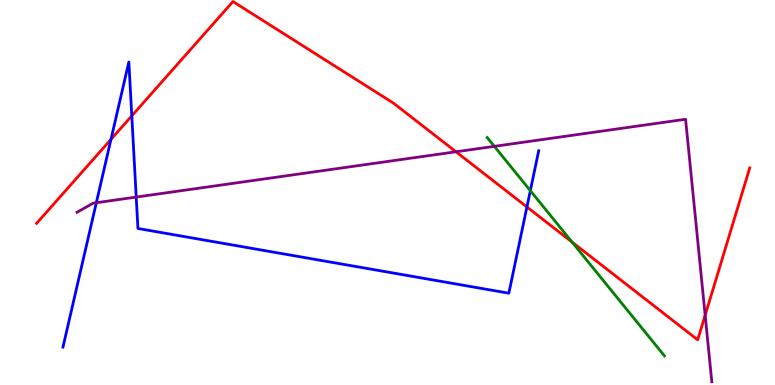[{'lines': ['blue', 'red'], 'intersections': [{'x': 1.43, 'y': 6.38}, {'x': 1.7, 'y': 6.99}, {'x': 6.8, 'y': 4.62}]}, {'lines': ['green', 'red'], 'intersections': [{'x': 7.38, 'y': 3.71}]}, {'lines': ['purple', 'red'], 'intersections': [{'x': 5.88, 'y': 6.06}, {'x': 9.1, 'y': 1.81}]}, {'lines': ['blue', 'green'], 'intersections': [{'x': 6.84, 'y': 5.05}]}, {'lines': ['blue', 'purple'], 'intersections': [{'x': 1.24, 'y': 4.73}, {'x': 1.76, 'y': 4.88}]}, {'lines': ['green', 'purple'], 'intersections': [{'x': 6.38, 'y': 6.2}]}]